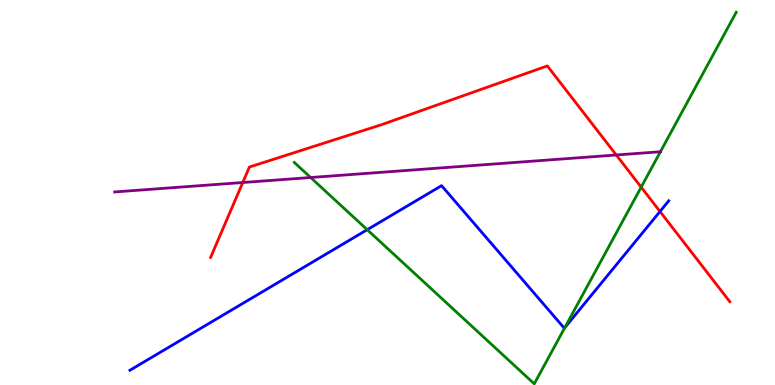[{'lines': ['blue', 'red'], 'intersections': [{'x': 8.52, 'y': 4.51}]}, {'lines': ['green', 'red'], 'intersections': [{'x': 8.27, 'y': 5.14}]}, {'lines': ['purple', 'red'], 'intersections': [{'x': 3.13, 'y': 5.26}, {'x': 7.95, 'y': 5.97}]}, {'lines': ['blue', 'green'], 'intersections': [{'x': 4.74, 'y': 4.03}, {'x': 7.29, 'y': 1.49}]}, {'lines': ['blue', 'purple'], 'intersections': []}, {'lines': ['green', 'purple'], 'intersections': [{'x': 4.01, 'y': 5.39}, {'x': 8.52, 'y': 6.06}]}]